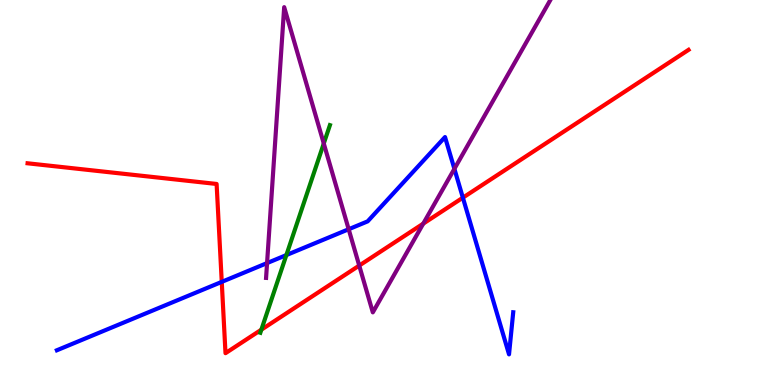[{'lines': ['blue', 'red'], 'intersections': [{'x': 2.86, 'y': 2.68}, {'x': 5.97, 'y': 4.87}]}, {'lines': ['green', 'red'], 'intersections': [{'x': 3.37, 'y': 1.44}]}, {'lines': ['purple', 'red'], 'intersections': [{'x': 4.64, 'y': 3.1}, {'x': 5.46, 'y': 4.19}]}, {'lines': ['blue', 'green'], 'intersections': [{'x': 3.7, 'y': 3.37}]}, {'lines': ['blue', 'purple'], 'intersections': [{'x': 3.45, 'y': 3.17}, {'x': 4.5, 'y': 4.05}, {'x': 5.86, 'y': 5.61}]}, {'lines': ['green', 'purple'], 'intersections': [{'x': 4.18, 'y': 6.27}]}]